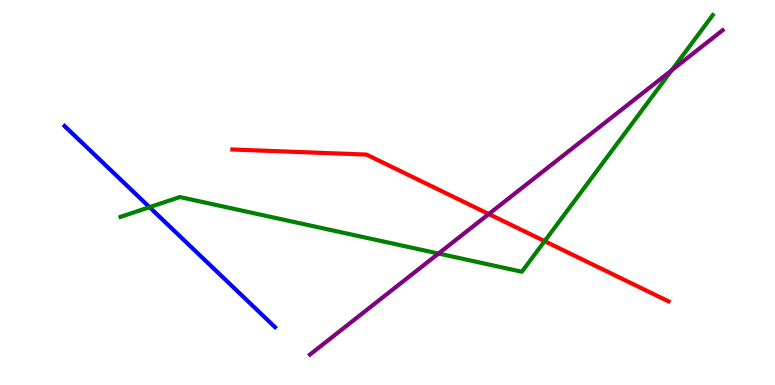[{'lines': ['blue', 'red'], 'intersections': []}, {'lines': ['green', 'red'], 'intersections': [{'x': 7.03, 'y': 3.74}]}, {'lines': ['purple', 'red'], 'intersections': [{'x': 6.31, 'y': 4.44}]}, {'lines': ['blue', 'green'], 'intersections': [{'x': 1.93, 'y': 4.62}]}, {'lines': ['blue', 'purple'], 'intersections': []}, {'lines': ['green', 'purple'], 'intersections': [{'x': 5.66, 'y': 3.41}, {'x': 8.67, 'y': 8.18}]}]